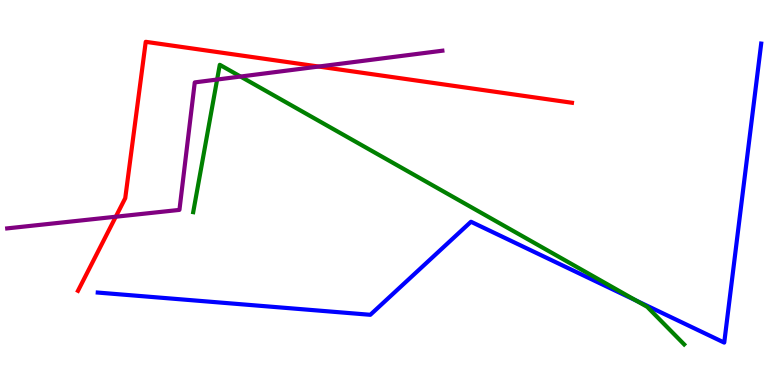[{'lines': ['blue', 'red'], 'intersections': []}, {'lines': ['green', 'red'], 'intersections': []}, {'lines': ['purple', 'red'], 'intersections': [{'x': 1.49, 'y': 4.37}, {'x': 4.11, 'y': 8.27}]}, {'lines': ['blue', 'green'], 'intersections': [{'x': 8.21, 'y': 2.19}]}, {'lines': ['blue', 'purple'], 'intersections': []}, {'lines': ['green', 'purple'], 'intersections': [{'x': 2.8, 'y': 7.93}, {'x': 3.1, 'y': 8.01}]}]